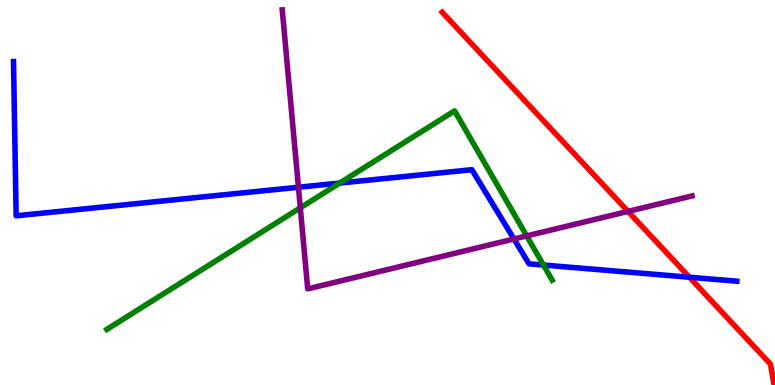[{'lines': ['blue', 'red'], 'intersections': [{'x': 8.9, 'y': 2.8}]}, {'lines': ['green', 'red'], 'intersections': []}, {'lines': ['purple', 'red'], 'intersections': [{'x': 8.1, 'y': 4.51}]}, {'lines': ['blue', 'green'], 'intersections': [{'x': 4.38, 'y': 5.24}, {'x': 7.01, 'y': 3.12}]}, {'lines': ['blue', 'purple'], 'intersections': [{'x': 3.85, 'y': 5.14}, {'x': 6.63, 'y': 3.79}]}, {'lines': ['green', 'purple'], 'intersections': [{'x': 3.87, 'y': 4.6}, {'x': 6.8, 'y': 3.87}]}]